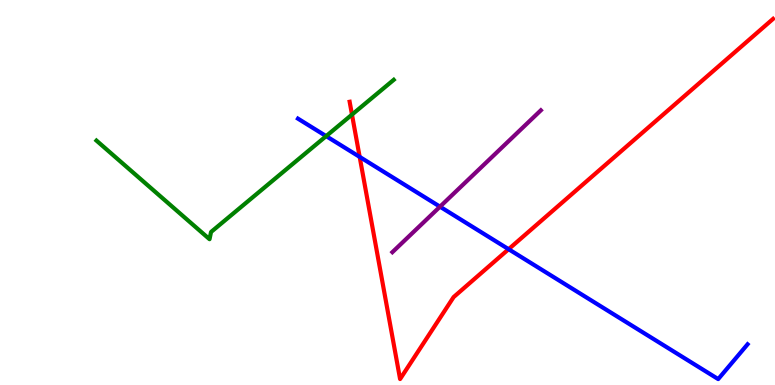[{'lines': ['blue', 'red'], 'intersections': [{'x': 4.64, 'y': 5.92}, {'x': 6.56, 'y': 3.53}]}, {'lines': ['green', 'red'], 'intersections': [{'x': 4.54, 'y': 7.02}]}, {'lines': ['purple', 'red'], 'intersections': []}, {'lines': ['blue', 'green'], 'intersections': [{'x': 4.21, 'y': 6.46}]}, {'lines': ['blue', 'purple'], 'intersections': [{'x': 5.68, 'y': 4.63}]}, {'lines': ['green', 'purple'], 'intersections': []}]